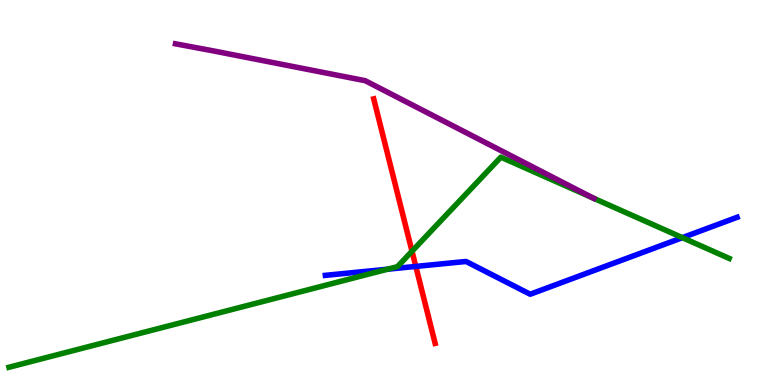[{'lines': ['blue', 'red'], 'intersections': [{'x': 5.37, 'y': 3.08}]}, {'lines': ['green', 'red'], 'intersections': [{'x': 5.32, 'y': 3.47}]}, {'lines': ['purple', 'red'], 'intersections': []}, {'lines': ['blue', 'green'], 'intersections': [{'x': 5.0, 'y': 3.01}, {'x': 8.8, 'y': 3.83}]}, {'lines': ['blue', 'purple'], 'intersections': []}, {'lines': ['green', 'purple'], 'intersections': [{'x': 7.66, 'y': 4.85}]}]